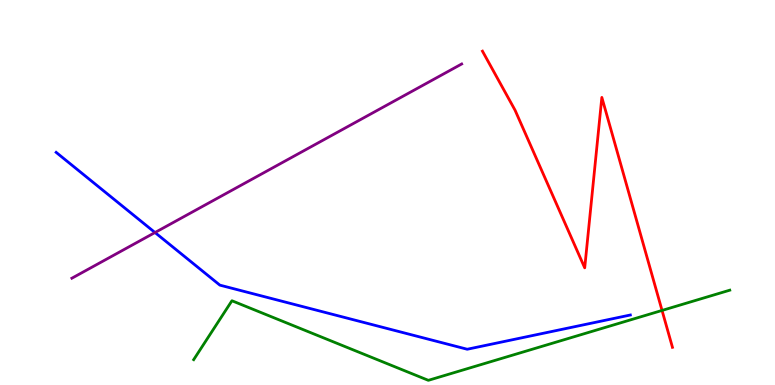[{'lines': ['blue', 'red'], 'intersections': []}, {'lines': ['green', 'red'], 'intersections': [{'x': 8.54, 'y': 1.94}]}, {'lines': ['purple', 'red'], 'intersections': []}, {'lines': ['blue', 'green'], 'intersections': []}, {'lines': ['blue', 'purple'], 'intersections': [{'x': 2.0, 'y': 3.96}]}, {'lines': ['green', 'purple'], 'intersections': []}]